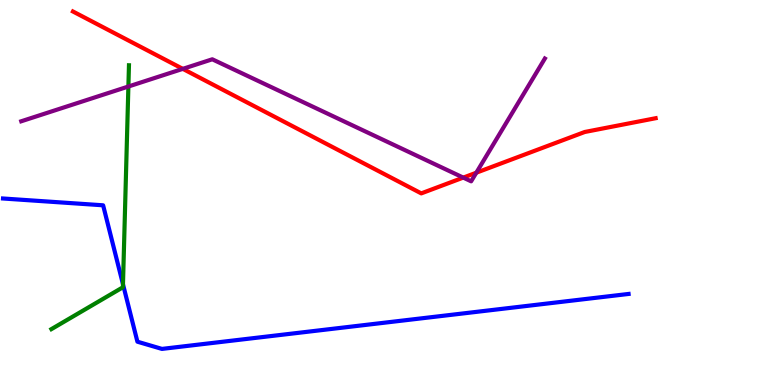[{'lines': ['blue', 'red'], 'intersections': []}, {'lines': ['green', 'red'], 'intersections': []}, {'lines': ['purple', 'red'], 'intersections': [{'x': 2.36, 'y': 8.21}, {'x': 5.98, 'y': 5.39}, {'x': 6.15, 'y': 5.51}]}, {'lines': ['blue', 'green'], 'intersections': [{'x': 1.59, 'y': 2.62}]}, {'lines': ['blue', 'purple'], 'intersections': []}, {'lines': ['green', 'purple'], 'intersections': [{'x': 1.66, 'y': 7.75}]}]